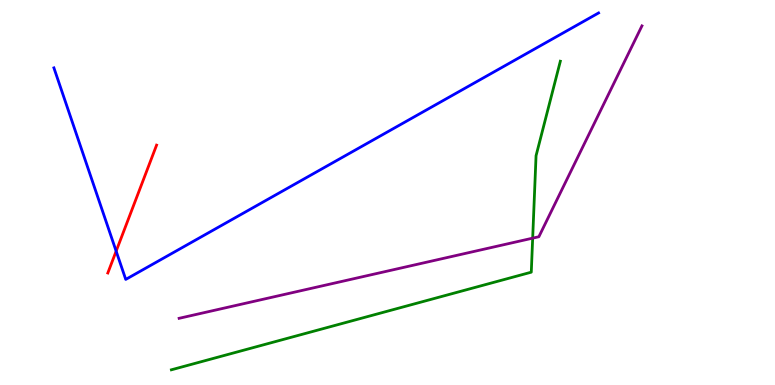[{'lines': ['blue', 'red'], 'intersections': [{'x': 1.5, 'y': 3.48}]}, {'lines': ['green', 'red'], 'intersections': []}, {'lines': ['purple', 'red'], 'intersections': []}, {'lines': ['blue', 'green'], 'intersections': []}, {'lines': ['blue', 'purple'], 'intersections': []}, {'lines': ['green', 'purple'], 'intersections': [{'x': 6.87, 'y': 3.81}]}]